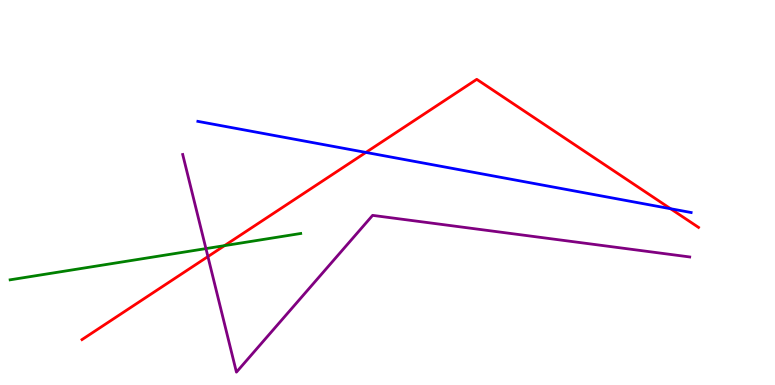[{'lines': ['blue', 'red'], 'intersections': [{'x': 4.72, 'y': 6.04}, {'x': 8.65, 'y': 4.58}]}, {'lines': ['green', 'red'], 'intersections': [{'x': 2.9, 'y': 3.62}]}, {'lines': ['purple', 'red'], 'intersections': [{'x': 2.68, 'y': 3.34}]}, {'lines': ['blue', 'green'], 'intersections': []}, {'lines': ['blue', 'purple'], 'intersections': []}, {'lines': ['green', 'purple'], 'intersections': [{'x': 2.66, 'y': 3.54}]}]